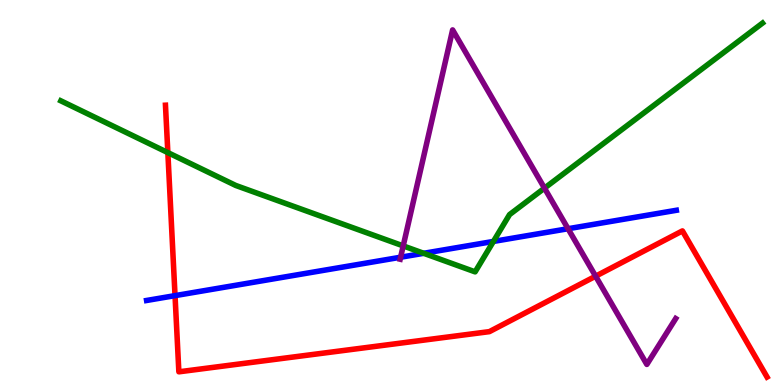[{'lines': ['blue', 'red'], 'intersections': [{'x': 2.26, 'y': 2.32}]}, {'lines': ['green', 'red'], 'intersections': [{'x': 2.17, 'y': 6.04}]}, {'lines': ['purple', 'red'], 'intersections': [{'x': 7.69, 'y': 2.83}]}, {'lines': ['blue', 'green'], 'intersections': [{'x': 5.47, 'y': 3.42}, {'x': 6.37, 'y': 3.73}]}, {'lines': ['blue', 'purple'], 'intersections': [{'x': 5.17, 'y': 3.32}, {'x': 7.33, 'y': 4.06}]}, {'lines': ['green', 'purple'], 'intersections': [{'x': 5.2, 'y': 3.61}, {'x': 7.03, 'y': 5.11}]}]